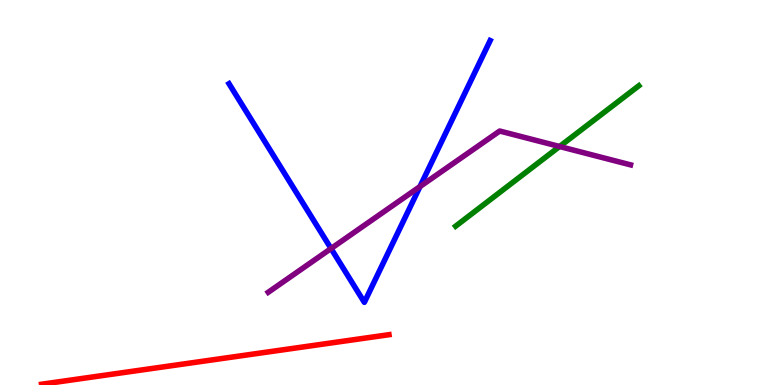[{'lines': ['blue', 'red'], 'intersections': []}, {'lines': ['green', 'red'], 'intersections': []}, {'lines': ['purple', 'red'], 'intersections': []}, {'lines': ['blue', 'green'], 'intersections': []}, {'lines': ['blue', 'purple'], 'intersections': [{'x': 4.27, 'y': 3.54}, {'x': 5.42, 'y': 5.15}]}, {'lines': ['green', 'purple'], 'intersections': [{'x': 7.22, 'y': 6.19}]}]